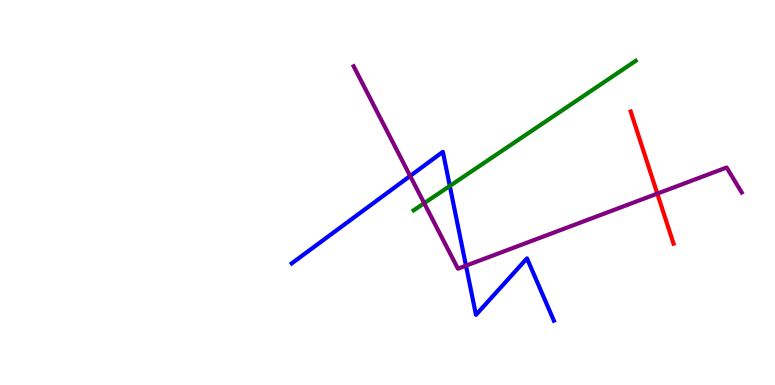[{'lines': ['blue', 'red'], 'intersections': []}, {'lines': ['green', 'red'], 'intersections': []}, {'lines': ['purple', 'red'], 'intersections': [{'x': 8.48, 'y': 4.97}]}, {'lines': ['blue', 'green'], 'intersections': [{'x': 5.8, 'y': 5.17}]}, {'lines': ['blue', 'purple'], 'intersections': [{'x': 5.29, 'y': 5.43}, {'x': 6.01, 'y': 3.1}]}, {'lines': ['green', 'purple'], 'intersections': [{'x': 5.47, 'y': 4.72}]}]